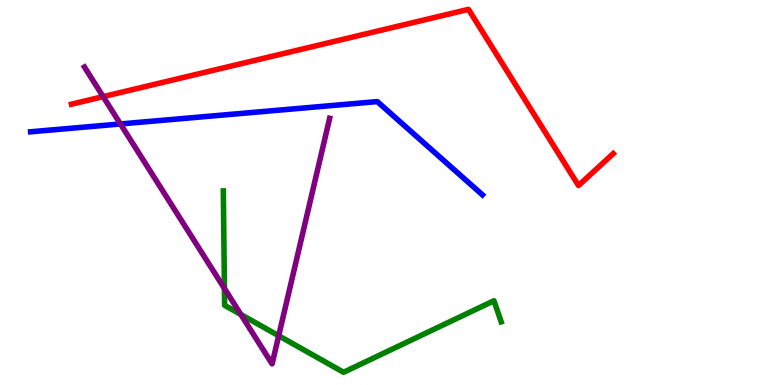[{'lines': ['blue', 'red'], 'intersections': []}, {'lines': ['green', 'red'], 'intersections': []}, {'lines': ['purple', 'red'], 'intersections': [{'x': 1.33, 'y': 7.49}]}, {'lines': ['blue', 'green'], 'intersections': []}, {'lines': ['blue', 'purple'], 'intersections': [{'x': 1.55, 'y': 6.78}]}, {'lines': ['green', 'purple'], 'intersections': [{'x': 2.9, 'y': 2.51}, {'x': 3.11, 'y': 1.83}, {'x': 3.6, 'y': 1.28}]}]